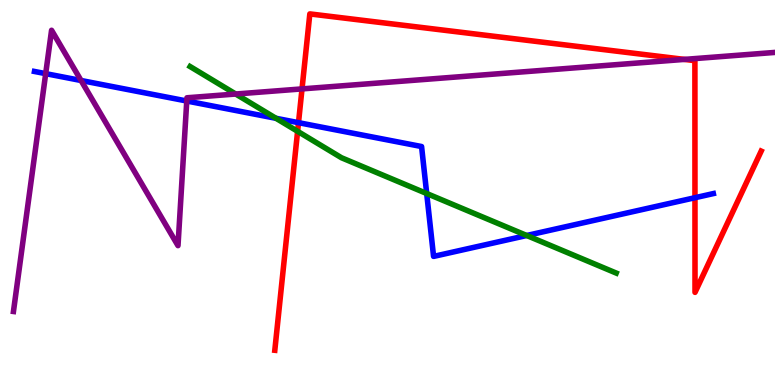[{'lines': ['blue', 'red'], 'intersections': [{'x': 3.85, 'y': 6.81}, {'x': 8.97, 'y': 4.86}]}, {'lines': ['green', 'red'], 'intersections': [{'x': 3.84, 'y': 6.59}]}, {'lines': ['purple', 'red'], 'intersections': [{'x': 3.9, 'y': 7.69}, {'x': 8.83, 'y': 8.46}]}, {'lines': ['blue', 'green'], 'intersections': [{'x': 3.56, 'y': 6.93}, {'x': 5.51, 'y': 4.97}, {'x': 6.8, 'y': 3.88}]}, {'lines': ['blue', 'purple'], 'intersections': [{'x': 0.59, 'y': 8.09}, {'x': 1.05, 'y': 7.91}, {'x': 2.41, 'y': 7.38}]}, {'lines': ['green', 'purple'], 'intersections': [{'x': 3.04, 'y': 7.56}]}]